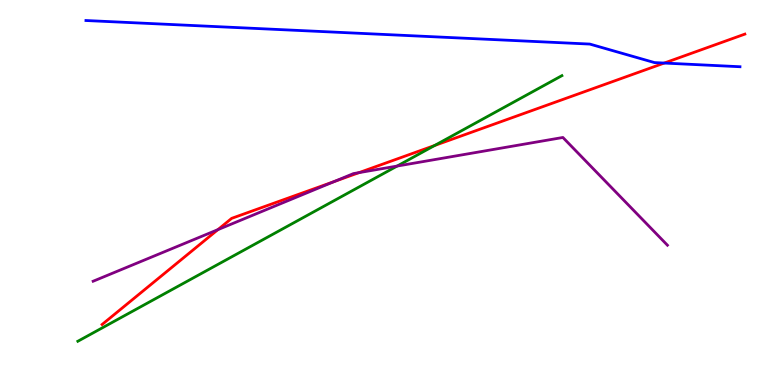[{'lines': ['blue', 'red'], 'intersections': [{'x': 8.57, 'y': 8.36}]}, {'lines': ['green', 'red'], 'intersections': [{'x': 5.61, 'y': 6.22}]}, {'lines': ['purple', 'red'], 'intersections': [{'x': 2.81, 'y': 4.03}, {'x': 4.31, 'y': 5.29}, {'x': 4.63, 'y': 5.52}]}, {'lines': ['blue', 'green'], 'intersections': []}, {'lines': ['blue', 'purple'], 'intersections': []}, {'lines': ['green', 'purple'], 'intersections': [{'x': 5.12, 'y': 5.69}]}]